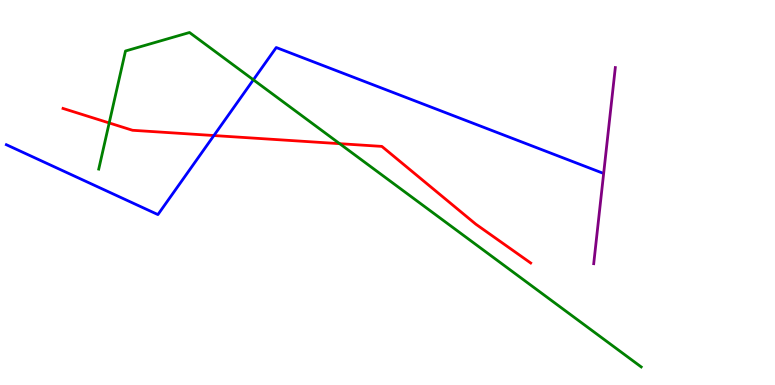[{'lines': ['blue', 'red'], 'intersections': [{'x': 2.76, 'y': 6.48}]}, {'lines': ['green', 'red'], 'intersections': [{'x': 1.41, 'y': 6.81}, {'x': 4.38, 'y': 6.27}]}, {'lines': ['purple', 'red'], 'intersections': []}, {'lines': ['blue', 'green'], 'intersections': [{'x': 3.27, 'y': 7.93}]}, {'lines': ['blue', 'purple'], 'intersections': []}, {'lines': ['green', 'purple'], 'intersections': []}]